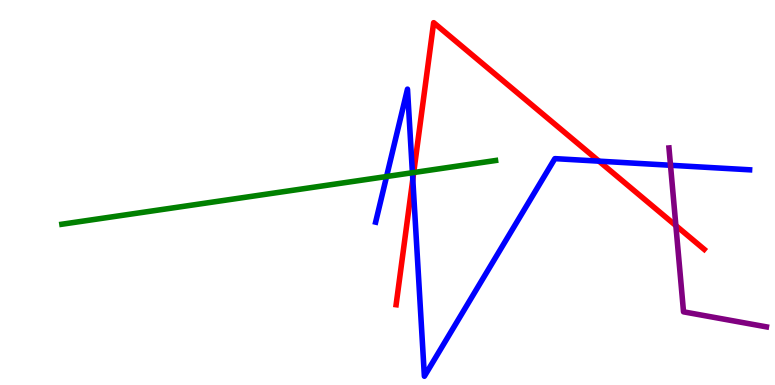[{'lines': ['blue', 'red'], 'intersections': [{'x': 5.33, 'y': 5.34}, {'x': 7.73, 'y': 5.81}]}, {'lines': ['green', 'red'], 'intersections': [{'x': 5.34, 'y': 5.52}]}, {'lines': ['purple', 'red'], 'intersections': [{'x': 8.72, 'y': 4.14}]}, {'lines': ['blue', 'green'], 'intersections': [{'x': 4.99, 'y': 5.41}, {'x': 5.32, 'y': 5.51}]}, {'lines': ['blue', 'purple'], 'intersections': [{'x': 8.65, 'y': 5.71}]}, {'lines': ['green', 'purple'], 'intersections': []}]